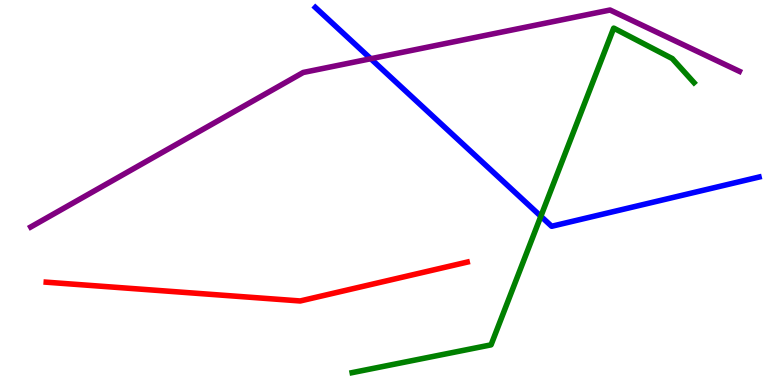[{'lines': ['blue', 'red'], 'intersections': []}, {'lines': ['green', 'red'], 'intersections': []}, {'lines': ['purple', 'red'], 'intersections': []}, {'lines': ['blue', 'green'], 'intersections': [{'x': 6.98, 'y': 4.38}]}, {'lines': ['blue', 'purple'], 'intersections': [{'x': 4.78, 'y': 8.47}]}, {'lines': ['green', 'purple'], 'intersections': []}]